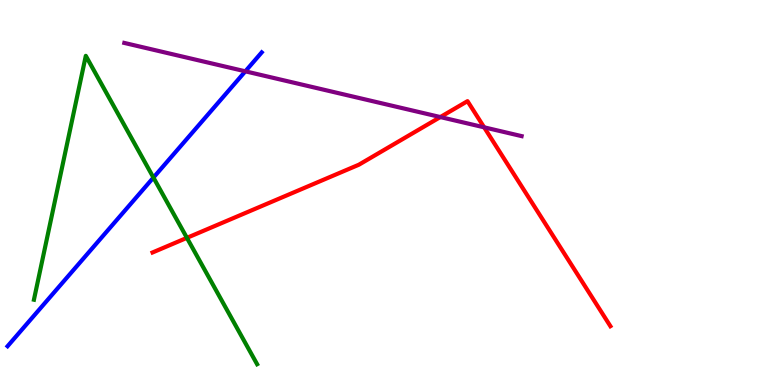[{'lines': ['blue', 'red'], 'intersections': []}, {'lines': ['green', 'red'], 'intersections': [{'x': 2.41, 'y': 3.82}]}, {'lines': ['purple', 'red'], 'intersections': [{'x': 5.68, 'y': 6.96}, {'x': 6.25, 'y': 6.69}]}, {'lines': ['blue', 'green'], 'intersections': [{'x': 1.98, 'y': 5.39}]}, {'lines': ['blue', 'purple'], 'intersections': [{'x': 3.17, 'y': 8.15}]}, {'lines': ['green', 'purple'], 'intersections': []}]